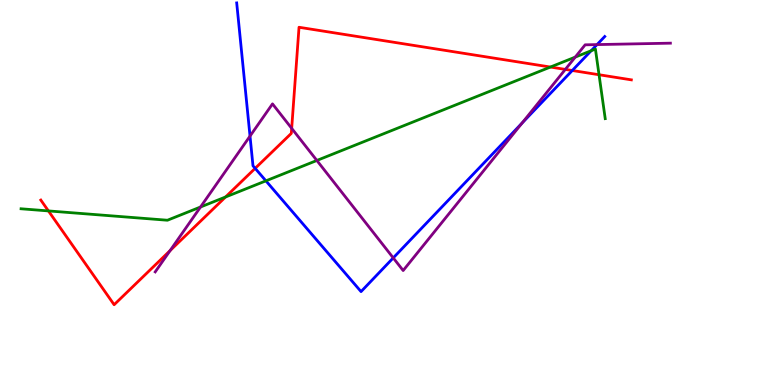[{'lines': ['blue', 'red'], 'intersections': [{'x': 3.29, 'y': 5.63}, {'x': 7.38, 'y': 8.17}]}, {'lines': ['green', 'red'], 'intersections': [{'x': 0.625, 'y': 4.52}, {'x': 2.91, 'y': 4.88}, {'x': 7.1, 'y': 8.26}, {'x': 7.73, 'y': 8.06}]}, {'lines': ['purple', 'red'], 'intersections': [{'x': 2.19, 'y': 3.49}, {'x': 3.76, 'y': 6.67}, {'x': 7.29, 'y': 8.2}]}, {'lines': ['blue', 'green'], 'intersections': [{'x': 3.43, 'y': 5.3}, {'x': 7.63, 'y': 8.68}]}, {'lines': ['blue', 'purple'], 'intersections': [{'x': 3.23, 'y': 6.46}, {'x': 5.07, 'y': 3.3}, {'x': 6.74, 'y': 6.8}, {'x': 7.7, 'y': 8.84}]}, {'lines': ['green', 'purple'], 'intersections': [{'x': 2.59, 'y': 4.62}, {'x': 4.09, 'y': 5.83}, {'x': 7.42, 'y': 8.52}]}]